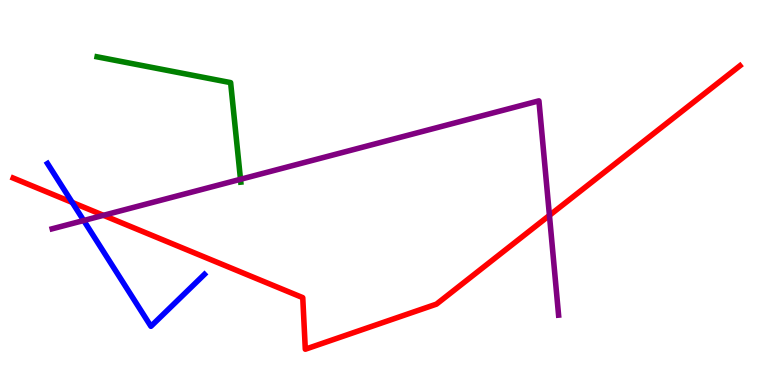[{'lines': ['blue', 'red'], 'intersections': [{'x': 0.932, 'y': 4.74}]}, {'lines': ['green', 'red'], 'intersections': []}, {'lines': ['purple', 'red'], 'intersections': [{'x': 1.33, 'y': 4.41}, {'x': 7.09, 'y': 4.41}]}, {'lines': ['blue', 'green'], 'intersections': []}, {'lines': ['blue', 'purple'], 'intersections': [{'x': 1.08, 'y': 4.27}]}, {'lines': ['green', 'purple'], 'intersections': [{'x': 3.1, 'y': 5.34}]}]